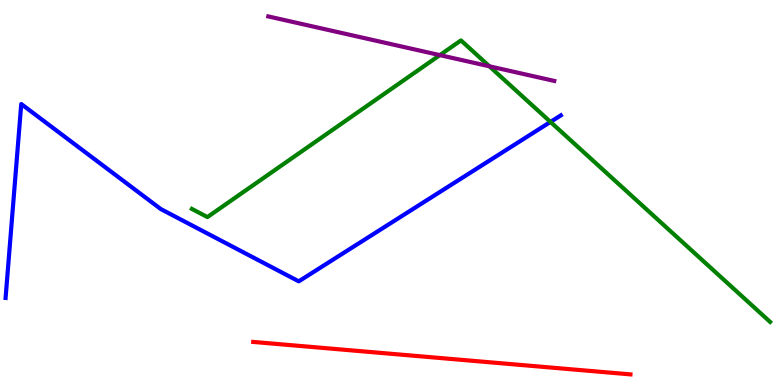[{'lines': ['blue', 'red'], 'intersections': []}, {'lines': ['green', 'red'], 'intersections': []}, {'lines': ['purple', 'red'], 'intersections': []}, {'lines': ['blue', 'green'], 'intersections': [{'x': 7.1, 'y': 6.83}]}, {'lines': ['blue', 'purple'], 'intersections': []}, {'lines': ['green', 'purple'], 'intersections': [{'x': 5.68, 'y': 8.57}, {'x': 6.31, 'y': 8.28}]}]